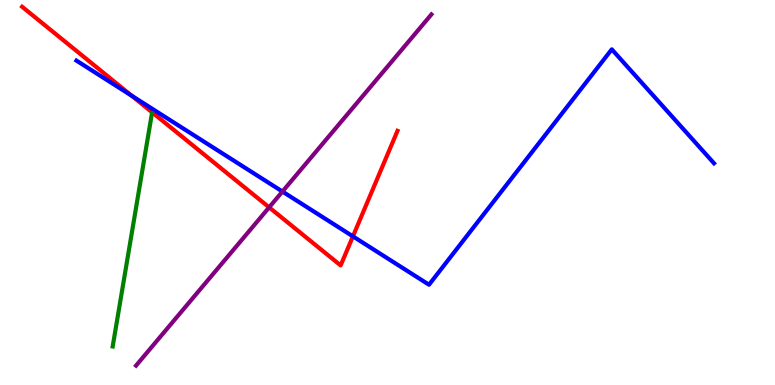[{'lines': ['blue', 'red'], 'intersections': [{'x': 1.7, 'y': 7.51}, {'x': 4.55, 'y': 3.86}]}, {'lines': ['green', 'red'], 'intersections': []}, {'lines': ['purple', 'red'], 'intersections': [{'x': 3.47, 'y': 4.61}]}, {'lines': ['blue', 'green'], 'intersections': []}, {'lines': ['blue', 'purple'], 'intersections': [{'x': 3.64, 'y': 5.02}]}, {'lines': ['green', 'purple'], 'intersections': []}]